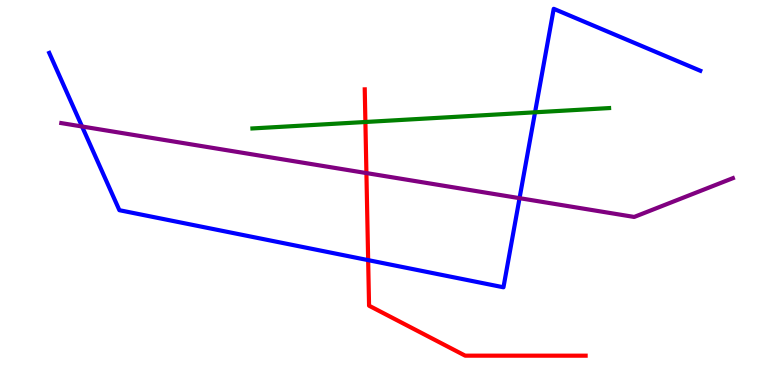[{'lines': ['blue', 'red'], 'intersections': [{'x': 4.75, 'y': 3.24}]}, {'lines': ['green', 'red'], 'intersections': [{'x': 4.71, 'y': 6.83}]}, {'lines': ['purple', 'red'], 'intersections': [{'x': 4.73, 'y': 5.5}]}, {'lines': ['blue', 'green'], 'intersections': [{'x': 6.9, 'y': 7.08}]}, {'lines': ['blue', 'purple'], 'intersections': [{'x': 1.06, 'y': 6.71}, {'x': 6.7, 'y': 4.85}]}, {'lines': ['green', 'purple'], 'intersections': []}]